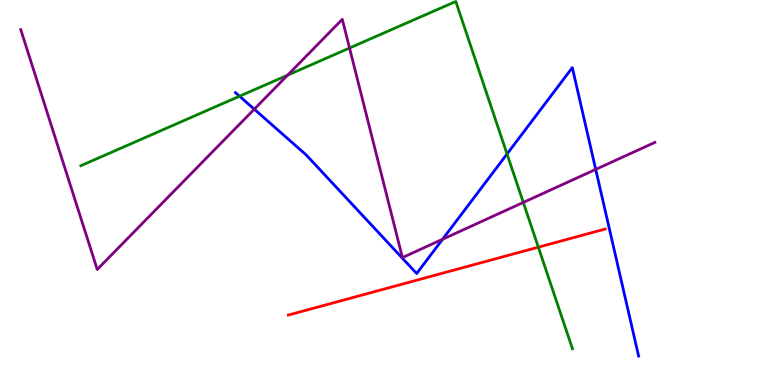[{'lines': ['blue', 'red'], 'intersections': []}, {'lines': ['green', 'red'], 'intersections': [{'x': 6.95, 'y': 3.58}]}, {'lines': ['purple', 'red'], 'intersections': []}, {'lines': ['blue', 'green'], 'intersections': [{'x': 3.09, 'y': 7.5}, {'x': 6.54, 'y': 6.0}]}, {'lines': ['blue', 'purple'], 'intersections': [{'x': 3.28, 'y': 7.16}, {'x': 5.71, 'y': 3.79}, {'x': 7.69, 'y': 5.6}]}, {'lines': ['green', 'purple'], 'intersections': [{'x': 3.71, 'y': 8.05}, {'x': 4.51, 'y': 8.75}, {'x': 6.75, 'y': 4.74}]}]